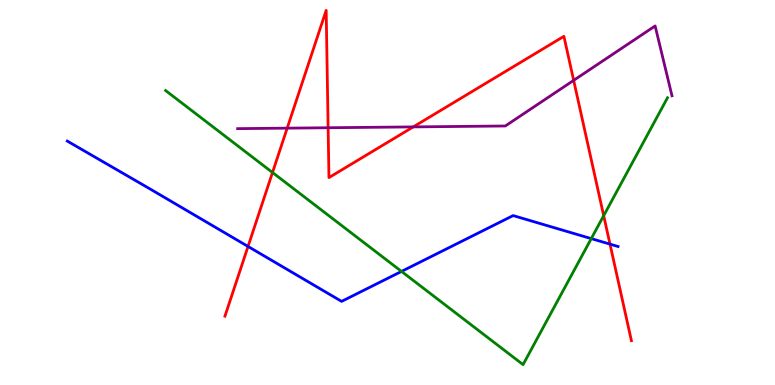[{'lines': ['blue', 'red'], 'intersections': [{'x': 3.2, 'y': 3.6}, {'x': 7.87, 'y': 3.66}]}, {'lines': ['green', 'red'], 'intersections': [{'x': 3.52, 'y': 5.52}, {'x': 7.79, 'y': 4.4}]}, {'lines': ['purple', 'red'], 'intersections': [{'x': 3.71, 'y': 6.67}, {'x': 4.23, 'y': 6.68}, {'x': 5.33, 'y': 6.7}, {'x': 7.4, 'y': 7.91}]}, {'lines': ['blue', 'green'], 'intersections': [{'x': 5.18, 'y': 2.95}, {'x': 7.63, 'y': 3.8}]}, {'lines': ['blue', 'purple'], 'intersections': []}, {'lines': ['green', 'purple'], 'intersections': []}]